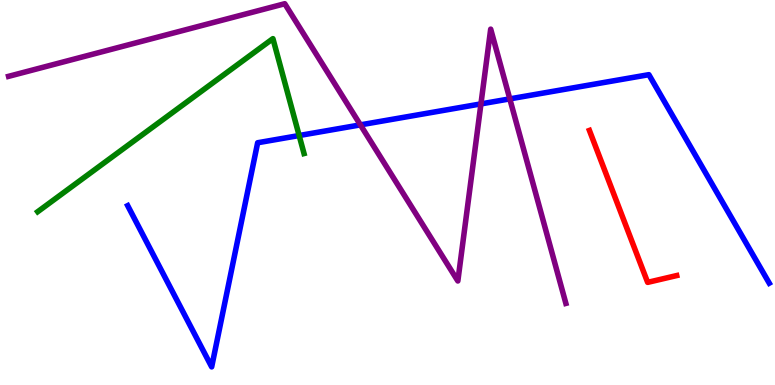[{'lines': ['blue', 'red'], 'intersections': []}, {'lines': ['green', 'red'], 'intersections': []}, {'lines': ['purple', 'red'], 'intersections': []}, {'lines': ['blue', 'green'], 'intersections': [{'x': 3.86, 'y': 6.48}]}, {'lines': ['blue', 'purple'], 'intersections': [{'x': 4.65, 'y': 6.76}, {'x': 6.21, 'y': 7.3}, {'x': 6.58, 'y': 7.43}]}, {'lines': ['green', 'purple'], 'intersections': []}]